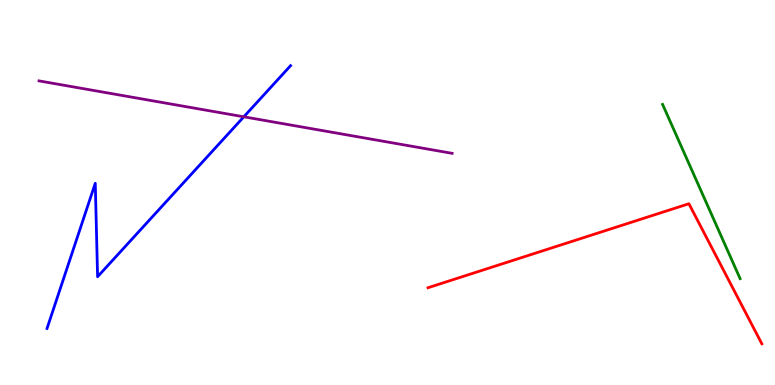[{'lines': ['blue', 'red'], 'intersections': []}, {'lines': ['green', 'red'], 'intersections': []}, {'lines': ['purple', 'red'], 'intersections': []}, {'lines': ['blue', 'green'], 'intersections': []}, {'lines': ['blue', 'purple'], 'intersections': [{'x': 3.15, 'y': 6.97}]}, {'lines': ['green', 'purple'], 'intersections': []}]